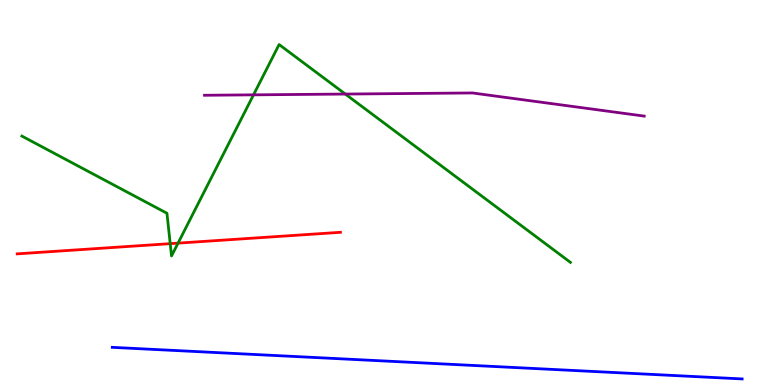[{'lines': ['blue', 'red'], 'intersections': []}, {'lines': ['green', 'red'], 'intersections': [{'x': 2.2, 'y': 3.67}, {'x': 2.3, 'y': 3.68}]}, {'lines': ['purple', 'red'], 'intersections': []}, {'lines': ['blue', 'green'], 'intersections': []}, {'lines': ['blue', 'purple'], 'intersections': []}, {'lines': ['green', 'purple'], 'intersections': [{'x': 3.27, 'y': 7.54}, {'x': 4.46, 'y': 7.56}]}]